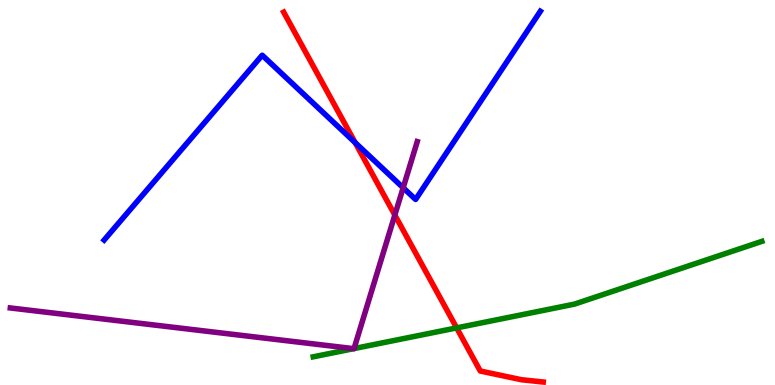[{'lines': ['blue', 'red'], 'intersections': [{'x': 4.58, 'y': 6.3}]}, {'lines': ['green', 'red'], 'intersections': [{'x': 5.89, 'y': 1.48}]}, {'lines': ['purple', 'red'], 'intersections': [{'x': 5.09, 'y': 4.41}]}, {'lines': ['blue', 'green'], 'intersections': []}, {'lines': ['blue', 'purple'], 'intersections': [{'x': 5.2, 'y': 5.12}]}, {'lines': ['green', 'purple'], 'intersections': [{'x': 4.56, 'y': 0.944}, {'x': 4.57, 'y': 0.946}]}]